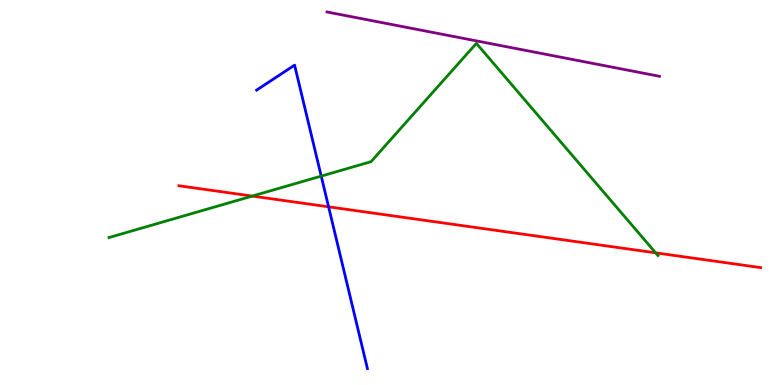[{'lines': ['blue', 'red'], 'intersections': [{'x': 4.24, 'y': 4.63}]}, {'lines': ['green', 'red'], 'intersections': [{'x': 3.25, 'y': 4.91}, {'x': 8.46, 'y': 3.43}]}, {'lines': ['purple', 'red'], 'intersections': []}, {'lines': ['blue', 'green'], 'intersections': [{'x': 4.14, 'y': 5.43}]}, {'lines': ['blue', 'purple'], 'intersections': []}, {'lines': ['green', 'purple'], 'intersections': []}]